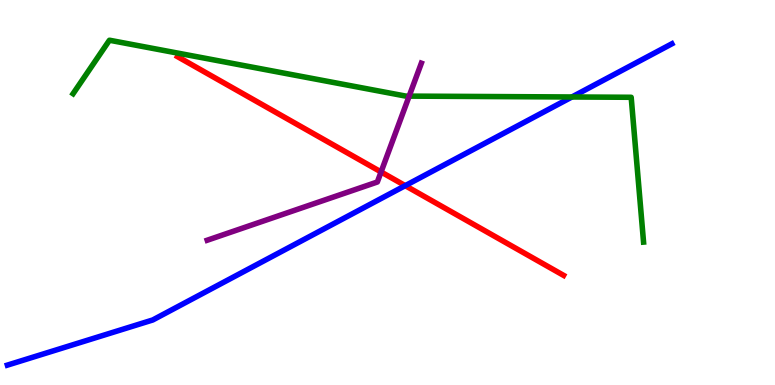[{'lines': ['blue', 'red'], 'intersections': [{'x': 5.23, 'y': 5.18}]}, {'lines': ['green', 'red'], 'intersections': []}, {'lines': ['purple', 'red'], 'intersections': [{'x': 4.92, 'y': 5.53}]}, {'lines': ['blue', 'green'], 'intersections': [{'x': 7.38, 'y': 7.48}]}, {'lines': ['blue', 'purple'], 'intersections': []}, {'lines': ['green', 'purple'], 'intersections': [{'x': 5.28, 'y': 7.5}]}]